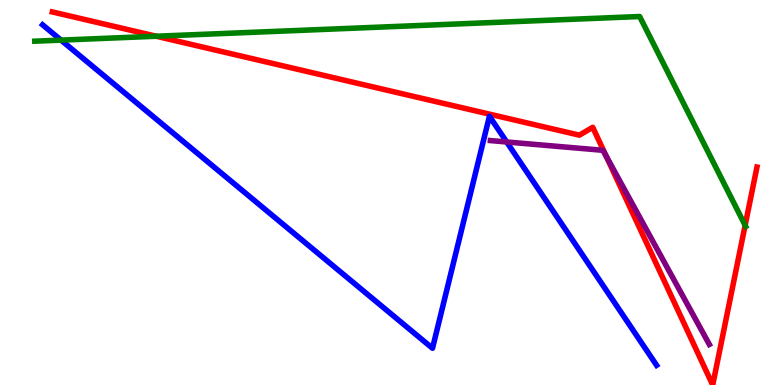[{'lines': ['blue', 'red'], 'intersections': []}, {'lines': ['green', 'red'], 'intersections': [{'x': 2.02, 'y': 9.06}, {'x': 9.61, 'y': 4.15}]}, {'lines': ['purple', 'red'], 'intersections': [{'x': 7.82, 'y': 5.95}]}, {'lines': ['blue', 'green'], 'intersections': [{'x': 0.787, 'y': 8.96}]}, {'lines': ['blue', 'purple'], 'intersections': [{'x': 6.54, 'y': 6.31}]}, {'lines': ['green', 'purple'], 'intersections': []}]